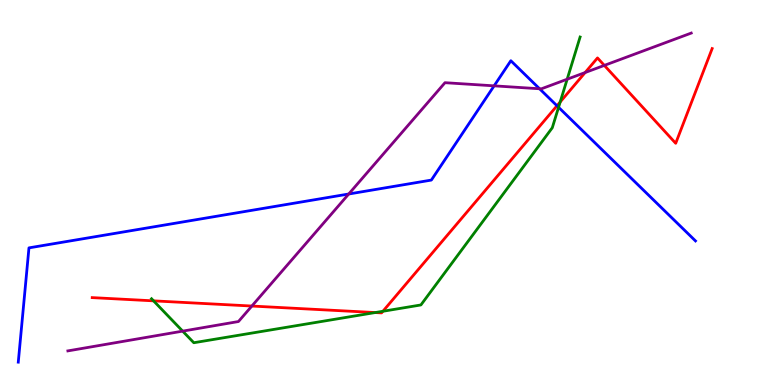[{'lines': ['blue', 'red'], 'intersections': [{'x': 7.19, 'y': 7.25}]}, {'lines': ['green', 'red'], 'intersections': [{'x': 1.98, 'y': 2.19}, {'x': 4.84, 'y': 1.88}, {'x': 4.94, 'y': 1.92}, {'x': 7.23, 'y': 7.35}]}, {'lines': ['purple', 'red'], 'intersections': [{'x': 3.25, 'y': 2.05}, {'x': 7.55, 'y': 8.12}, {'x': 7.8, 'y': 8.3}]}, {'lines': ['blue', 'green'], 'intersections': [{'x': 7.21, 'y': 7.21}]}, {'lines': ['blue', 'purple'], 'intersections': [{'x': 4.5, 'y': 4.96}, {'x': 6.38, 'y': 7.77}, {'x': 6.96, 'y': 7.69}]}, {'lines': ['green', 'purple'], 'intersections': [{'x': 2.36, 'y': 1.4}, {'x': 7.32, 'y': 7.94}]}]